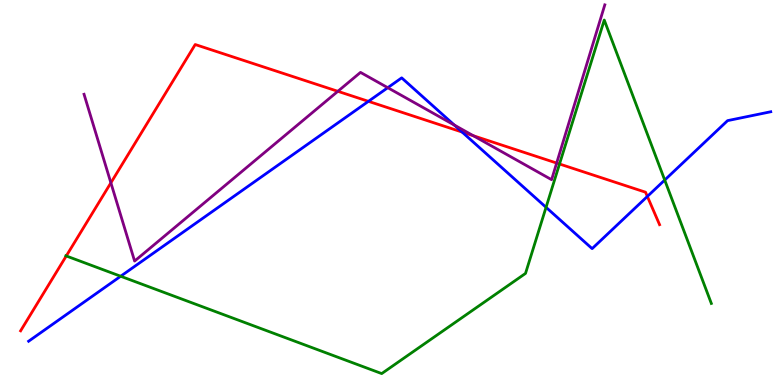[{'lines': ['blue', 'red'], 'intersections': [{'x': 4.75, 'y': 7.37}, {'x': 5.96, 'y': 6.57}, {'x': 8.35, 'y': 4.9}]}, {'lines': ['green', 'red'], 'intersections': [{'x': 0.855, 'y': 3.35}, {'x': 7.22, 'y': 5.74}]}, {'lines': ['purple', 'red'], 'intersections': [{'x': 1.43, 'y': 5.25}, {'x': 4.36, 'y': 7.63}, {'x': 6.11, 'y': 6.47}, {'x': 7.18, 'y': 5.76}]}, {'lines': ['blue', 'green'], 'intersections': [{'x': 1.56, 'y': 2.82}, {'x': 7.05, 'y': 4.62}, {'x': 8.58, 'y': 5.32}]}, {'lines': ['blue', 'purple'], 'intersections': [{'x': 5.0, 'y': 7.72}, {'x': 5.86, 'y': 6.75}]}, {'lines': ['green', 'purple'], 'intersections': []}]